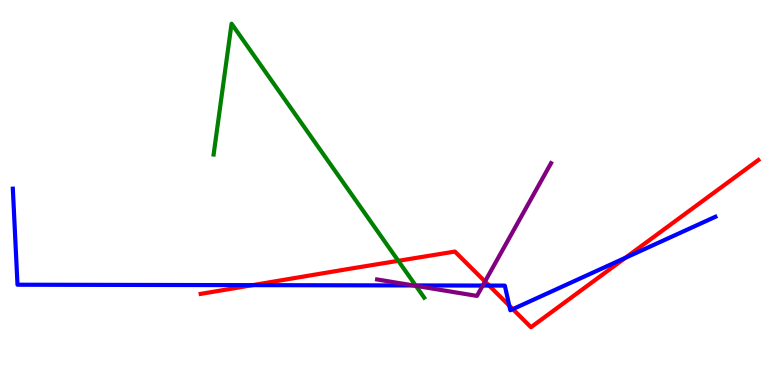[{'lines': ['blue', 'red'], 'intersections': [{'x': 3.26, 'y': 2.59}, {'x': 6.31, 'y': 2.58}, {'x': 6.57, 'y': 2.06}, {'x': 6.62, 'y': 1.97}, {'x': 8.07, 'y': 3.3}]}, {'lines': ['green', 'red'], 'intersections': [{'x': 5.14, 'y': 3.23}]}, {'lines': ['purple', 'red'], 'intersections': [{'x': 6.26, 'y': 2.69}]}, {'lines': ['blue', 'green'], 'intersections': [{'x': 5.36, 'y': 2.59}]}, {'lines': ['blue', 'purple'], 'intersections': [{'x': 5.33, 'y': 2.59}, {'x': 6.23, 'y': 2.58}]}, {'lines': ['green', 'purple'], 'intersections': [{'x': 5.37, 'y': 2.58}]}]